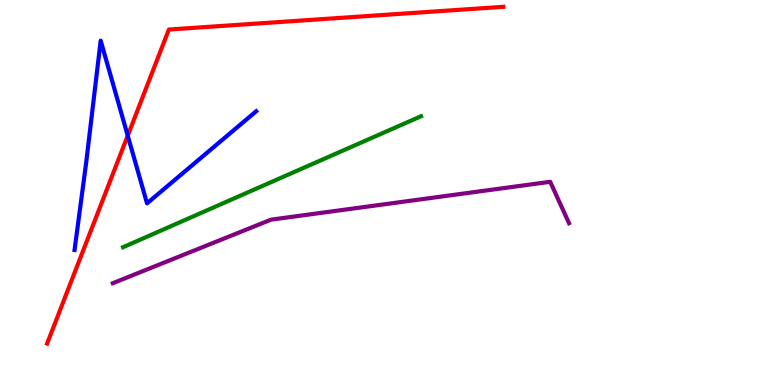[{'lines': ['blue', 'red'], 'intersections': [{'x': 1.65, 'y': 6.48}]}, {'lines': ['green', 'red'], 'intersections': []}, {'lines': ['purple', 'red'], 'intersections': []}, {'lines': ['blue', 'green'], 'intersections': []}, {'lines': ['blue', 'purple'], 'intersections': []}, {'lines': ['green', 'purple'], 'intersections': []}]